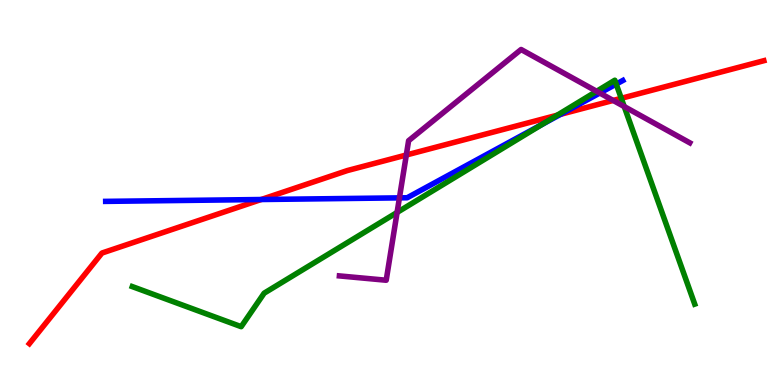[{'lines': ['blue', 'red'], 'intersections': [{'x': 3.37, 'y': 4.82}, {'x': 7.23, 'y': 7.03}]}, {'lines': ['green', 'red'], 'intersections': [{'x': 7.19, 'y': 7.01}, {'x': 8.02, 'y': 7.45}]}, {'lines': ['purple', 'red'], 'intersections': [{'x': 5.24, 'y': 5.97}, {'x': 7.91, 'y': 7.39}]}, {'lines': ['blue', 'green'], 'intersections': [{'x': 6.99, 'y': 6.77}, {'x': 7.95, 'y': 7.82}]}, {'lines': ['blue', 'purple'], 'intersections': [{'x': 5.15, 'y': 4.86}, {'x': 7.74, 'y': 7.58}]}, {'lines': ['green', 'purple'], 'intersections': [{'x': 5.12, 'y': 4.48}, {'x': 7.7, 'y': 7.63}, {'x': 8.05, 'y': 7.23}]}]